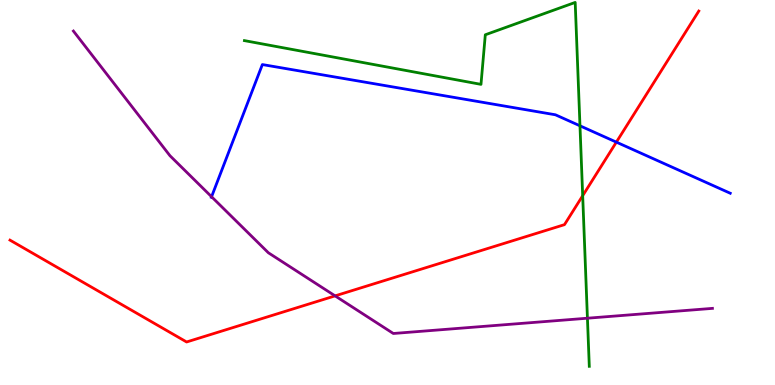[{'lines': ['blue', 'red'], 'intersections': [{'x': 7.95, 'y': 6.31}]}, {'lines': ['green', 'red'], 'intersections': [{'x': 7.52, 'y': 4.92}]}, {'lines': ['purple', 'red'], 'intersections': [{'x': 4.32, 'y': 2.31}]}, {'lines': ['blue', 'green'], 'intersections': [{'x': 7.48, 'y': 6.73}]}, {'lines': ['blue', 'purple'], 'intersections': [{'x': 2.73, 'y': 4.89}]}, {'lines': ['green', 'purple'], 'intersections': [{'x': 7.58, 'y': 1.73}]}]